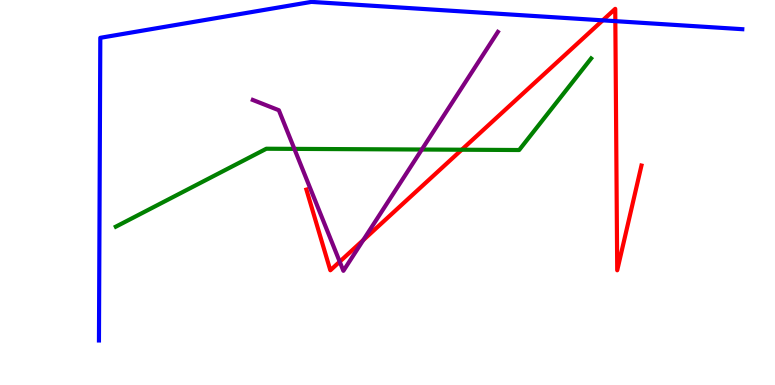[{'lines': ['blue', 'red'], 'intersections': [{'x': 7.78, 'y': 9.47}, {'x': 7.94, 'y': 9.45}]}, {'lines': ['green', 'red'], 'intersections': [{'x': 5.96, 'y': 6.11}]}, {'lines': ['purple', 'red'], 'intersections': [{'x': 4.38, 'y': 3.2}, {'x': 4.69, 'y': 3.76}]}, {'lines': ['blue', 'green'], 'intersections': []}, {'lines': ['blue', 'purple'], 'intersections': []}, {'lines': ['green', 'purple'], 'intersections': [{'x': 3.8, 'y': 6.13}, {'x': 5.44, 'y': 6.12}]}]